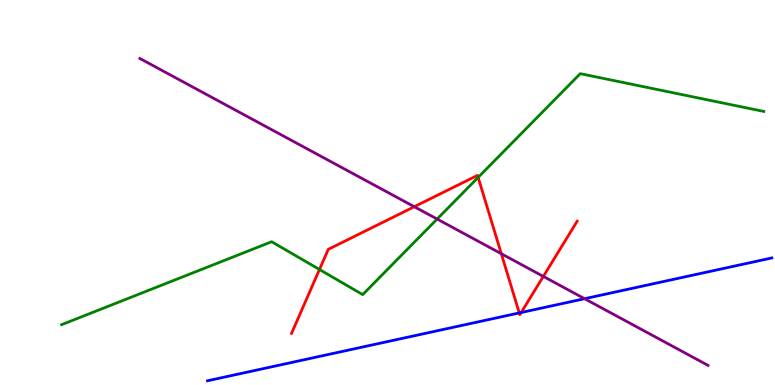[{'lines': ['blue', 'red'], 'intersections': [{'x': 6.7, 'y': 1.87}, {'x': 6.73, 'y': 1.88}]}, {'lines': ['green', 'red'], 'intersections': [{'x': 4.12, 'y': 3.0}, {'x': 6.17, 'y': 5.39}]}, {'lines': ['purple', 'red'], 'intersections': [{'x': 5.35, 'y': 4.63}, {'x': 6.47, 'y': 3.41}, {'x': 7.01, 'y': 2.82}]}, {'lines': ['blue', 'green'], 'intersections': []}, {'lines': ['blue', 'purple'], 'intersections': [{'x': 7.54, 'y': 2.24}]}, {'lines': ['green', 'purple'], 'intersections': [{'x': 5.64, 'y': 4.31}]}]